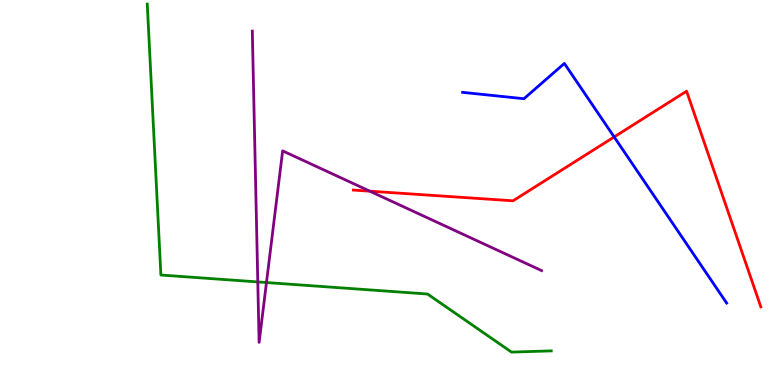[{'lines': ['blue', 'red'], 'intersections': [{'x': 7.92, 'y': 6.44}]}, {'lines': ['green', 'red'], 'intersections': []}, {'lines': ['purple', 'red'], 'intersections': [{'x': 4.77, 'y': 5.03}]}, {'lines': ['blue', 'green'], 'intersections': []}, {'lines': ['blue', 'purple'], 'intersections': []}, {'lines': ['green', 'purple'], 'intersections': [{'x': 3.33, 'y': 2.68}, {'x': 3.44, 'y': 2.66}]}]